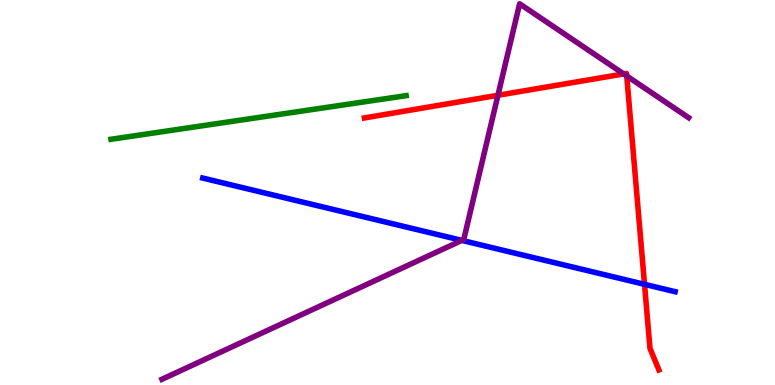[{'lines': ['blue', 'red'], 'intersections': [{'x': 8.32, 'y': 2.61}]}, {'lines': ['green', 'red'], 'intersections': []}, {'lines': ['purple', 'red'], 'intersections': [{'x': 6.43, 'y': 7.53}, {'x': 8.05, 'y': 8.08}, {'x': 8.09, 'y': 8.03}]}, {'lines': ['blue', 'green'], 'intersections': []}, {'lines': ['blue', 'purple'], 'intersections': [{'x': 5.96, 'y': 3.76}]}, {'lines': ['green', 'purple'], 'intersections': []}]